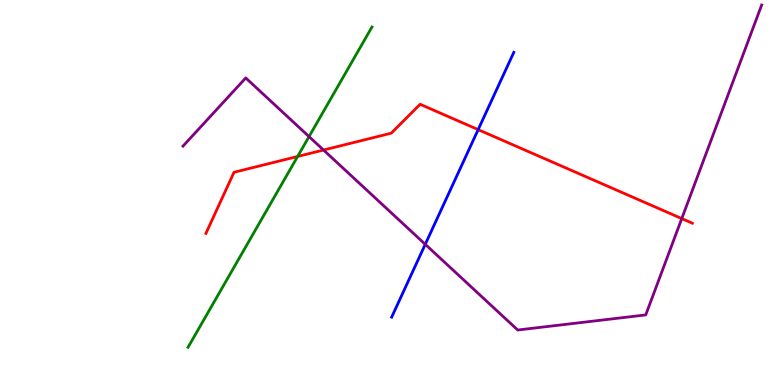[{'lines': ['blue', 'red'], 'intersections': [{'x': 6.17, 'y': 6.63}]}, {'lines': ['green', 'red'], 'intersections': [{'x': 3.84, 'y': 5.94}]}, {'lines': ['purple', 'red'], 'intersections': [{'x': 4.17, 'y': 6.1}, {'x': 8.8, 'y': 4.32}]}, {'lines': ['blue', 'green'], 'intersections': []}, {'lines': ['blue', 'purple'], 'intersections': [{'x': 5.49, 'y': 3.65}]}, {'lines': ['green', 'purple'], 'intersections': [{'x': 3.99, 'y': 6.45}]}]